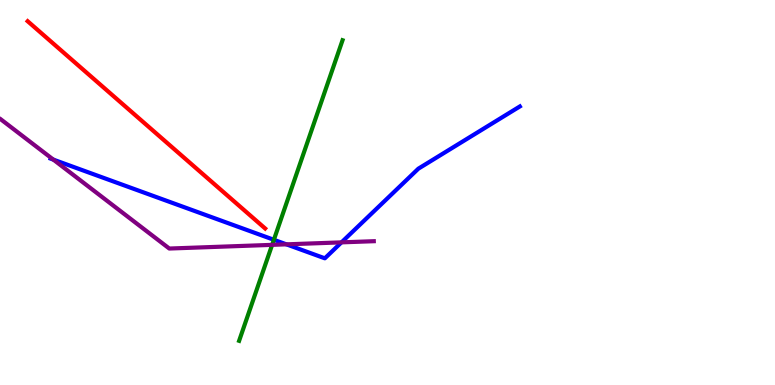[{'lines': ['blue', 'red'], 'intersections': []}, {'lines': ['green', 'red'], 'intersections': []}, {'lines': ['purple', 'red'], 'intersections': []}, {'lines': ['blue', 'green'], 'intersections': [{'x': 3.53, 'y': 3.77}]}, {'lines': ['blue', 'purple'], 'intersections': [{'x': 0.688, 'y': 5.85}, {'x': 3.7, 'y': 3.65}, {'x': 4.41, 'y': 3.7}]}, {'lines': ['green', 'purple'], 'intersections': [{'x': 3.51, 'y': 3.64}]}]